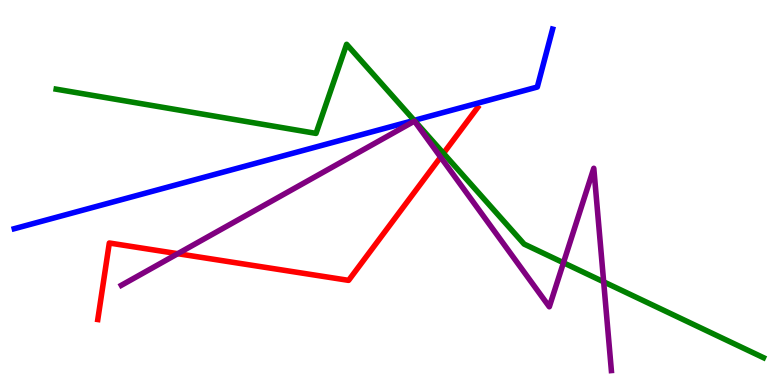[{'lines': ['blue', 'red'], 'intersections': []}, {'lines': ['green', 'red'], 'intersections': [{'x': 5.72, 'y': 6.02}]}, {'lines': ['purple', 'red'], 'intersections': [{'x': 2.29, 'y': 3.41}, {'x': 5.69, 'y': 5.92}]}, {'lines': ['blue', 'green'], 'intersections': [{'x': 5.34, 'y': 6.87}]}, {'lines': ['blue', 'purple'], 'intersections': []}, {'lines': ['green', 'purple'], 'intersections': [{'x': 7.27, 'y': 3.18}, {'x': 7.79, 'y': 2.68}]}]